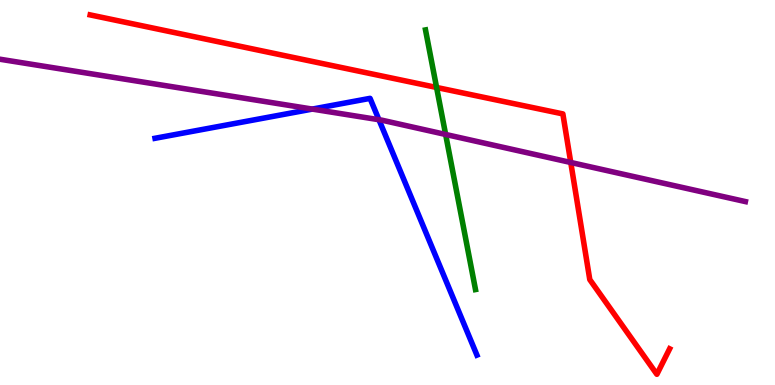[{'lines': ['blue', 'red'], 'intersections': []}, {'lines': ['green', 'red'], 'intersections': [{'x': 5.63, 'y': 7.73}]}, {'lines': ['purple', 'red'], 'intersections': [{'x': 7.36, 'y': 5.78}]}, {'lines': ['blue', 'green'], 'intersections': []}, {'lines': ['blue', 'purple'], 'intersections': [{'x': 4.03, 'y': 7.17}, {'x': 4.89, 'y': 6.89}]}, {'lines': ['green', 'purple'], 'intersections': [{'x': 5.75, 'y': 6.51}]}]